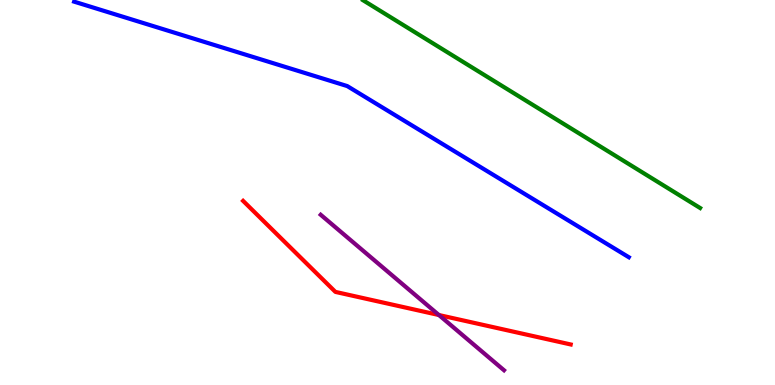[{'lines': ['blue', 'red'], 'intersections': []}, {'lines': ['green', 'red'], 'intersections': []}, {'lines': ['purple', 'red'], 'intersections': [{'x': 5.66, 'y': 1.82}]}, {'lines': ['blue', 'green'], 'intersections': []}, {'lines': ['blue', 'purple'], 'intersections': []}, {'lines': ['green', 'purple'], 'intersections': []}]